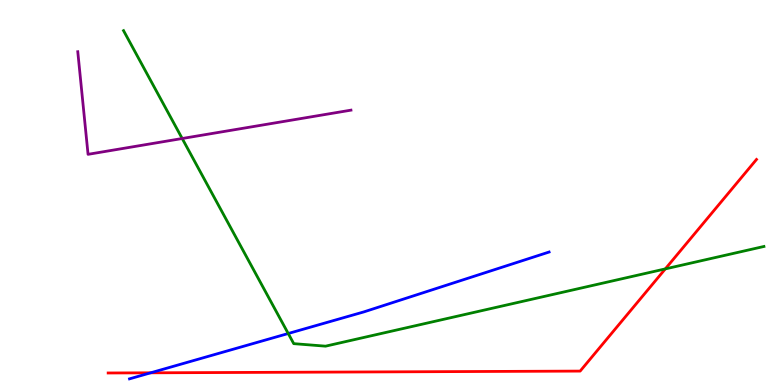[{'lines': ['blue', 'red'], 'intersections': [{'x': 1.94, 'y': 0.317}]}, {'lines': ['green', 'red'], 'intersections': [{'x': 8.58, 'y': 3.02}]}, {'lines': ['purple', 'red'], 'intersections': []}, {'lines': ['blue', 'green'], 'intersections': [{'x': 3.72, 'y': 1.34}]}, {'lines': ['blue', 'purple'], 'intersections': []}, {'lines': ['green', 'purple'], 'intersections': [{'x': 2.35, 'y': 6.4}]}]